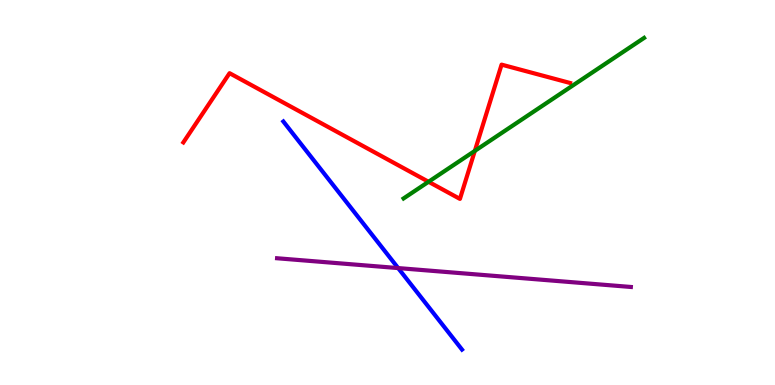[{'lines': ['blue', 'red'], 'intersections': []}, {'lines': ['green', 'red'], 'intersections': [{'x': 5.53, 'y': 5.28}, {'x': 6.13, 'y': 6.08}]}, {'lines': ['purple', 'red'], 'intersections': []}, {'lines': ['blue', 'green'], 'intersections': []}, {'lines': ['blue', 'purple'], 'intersections': [{'x': 5.14, 'y': 3.04}]}, {'lines': ['green', 'purple'], 'intersections': []}]